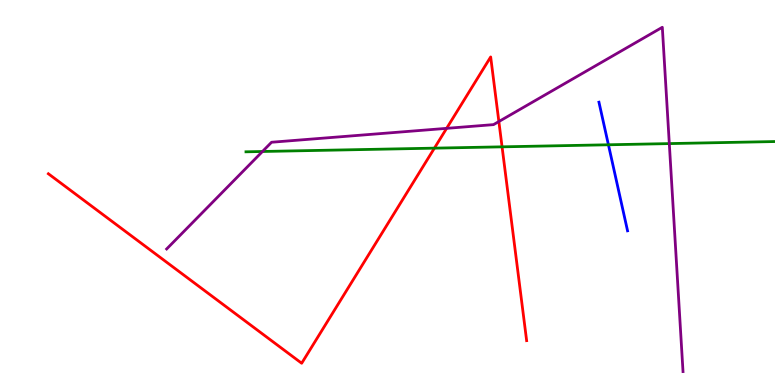[{'lines': ['blue', 'red'], 'intersections': []}, {'lines': ['green', 'red'], 'intersections': [{'x': 5.61, 'y': 6.15}, {'x': 6.48, 'y': 6.19}]}, {'lines': ['purple', 'red'], 'intersections': [{'x': 5.76, 'y': 6.67}, {'x': 6.44, 'y': 6.84}]}, {'lines': ['blue', 'green'], 'intersections': [{'x': 7.85, 'y': 6.24}]}, {'lines': ['blue', 'purple'], 'intersections': []}, {'lines': ['green', 'purple'], 'intersections': [{'x': 3.39, 'y': 6.07}, {'x': 8.64, 'y': 6.27}]}]